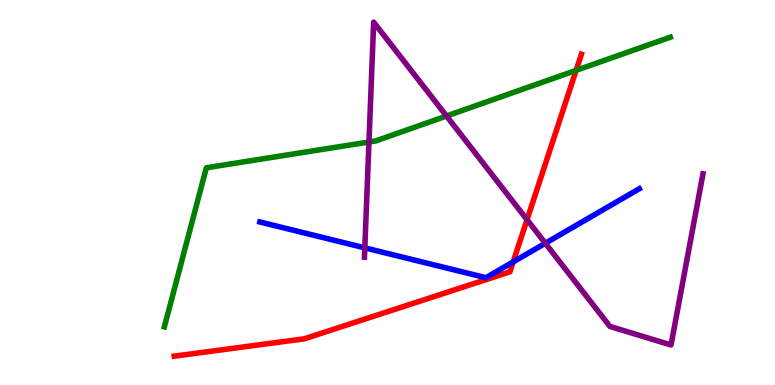[{'lines': ['blue', 'red'], 'intersections': [{'x': 6.62, 'y': 3.2}]}, {'lines': ['green', 'red'], 'intersections': [{'x': 7.43, 'y': 8.17}]}, {'lines': ['purple', 'red'], 'intersections': [{'x': 6.8, 'y': 4.29}]}, {'lines': ['blue', 'green'], 'intersections': []}, {'lines': ['blue', 'purple'], 'intersections': [{'x': 4.71, 'y': 3.56}, {'x': 7.04, 'y': 3.68}]}, {'lines': ['green', 'purple'], 'intersections': [{'x': 4.76, 'y': 6.31}, {'x': 5.76, 'y': 6.99}]}]